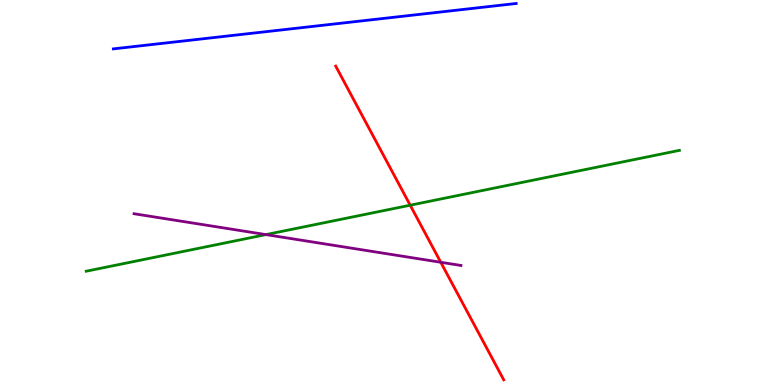[{'lines': ['blue', 'red'], 'intersections': []}, {'lines': ['green', 'red'], 'intersections': [{'x': 5.29, 'y': 4.67}]}, {'lines': ['purple', 'red'], 'intersections': [{'x': 5.69, 'y': 3.19}]}, {'lines': ['blue', 'green'], 'intersections': []}, {'lines': ['blue', 'purple'], 'intersections': []}, {'lines': ['green', 'purple'], 'intersections': [{'x': 3.43, 'y': 3.91}]}]